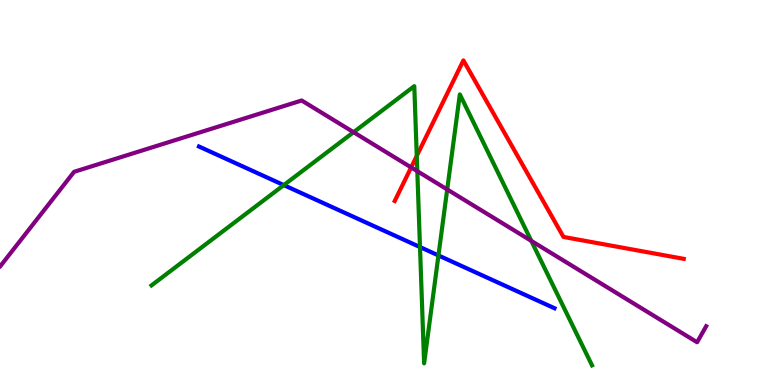[{'lines': ['blue', 'red'], 'intersections': []}, {'lines': ['green', 'red'], 'intersections': [{'x': 5.38, 'y': 5.95}]}, {'lines': ['purple', 'red'], 'intersections': [{'x': 5.3, 'y': 5.65}]}, {'lines': ['blue', 'green'], 'intersections': [{'x': 3.66, 'y': 5.19}, {'x': 5.42, 'y': 3.58}, {'x': 5.66, 'y': 3.36}]}, {'lines': ['blue', 'purple'], 'intersections': []}, {'lines': ['green', 'purple'], 'intersections': [{'x': 4.56, 'y': 6.57}, {'x': 5.38, 'y': 5.55}, {'x': 5.77, 'y': 5.08}, {'x': 6.86, 'y': 3.74}]}]